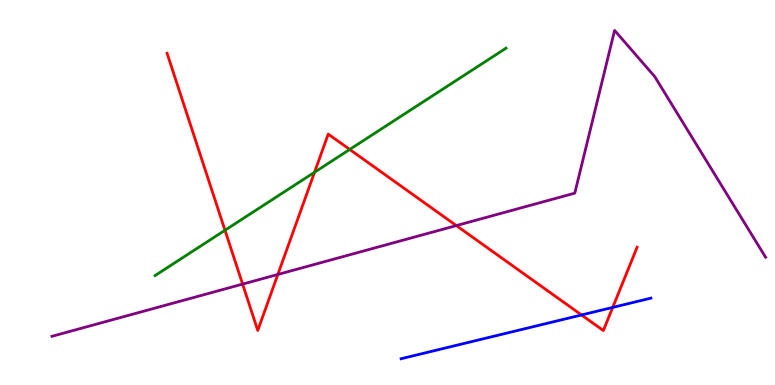[{'lines': ['blue', 'red'], 'intersections': [{'x': 7.5, 'y': 1.82}, {'x': 7.91, 'y': 2.02}]}, {'lines': ['green', 'red'], 'intersections': [{'x': 2.9, 'y': 4.02}, {'x': 4.06, 'y': 5.53}, {'x': 4.51, 'y': 6.12}]}, {'lines': ['purple', 'red'], 'intersections': [{'x': 3.13, 'y': 2.62}, {'x': 3.59, 'y': 2.87}, {'x': 5.89, 'y': 4.14}]}, {'lines': ['blue', 'green'], 'intersections': []}, {'lines': ['blue', 'purple'], 'intersections': []}, {'lines': ['green', 'purple'], 'intersections': []}]